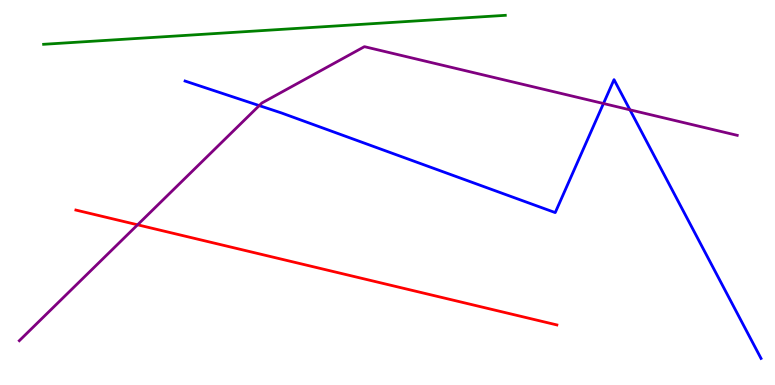[{'lines': ['blue', 'red'], 'intersections': []}, {'lines': ['green', 'red'], 'intersections': []}, {'lines': ['purple', 'red'], 'intersections': [{'x': 1.78, 'y': 4.16}]}, {'lines': ['blue', 'green'], 'intersections': []}, {'lines': ['blue', 'purple'], 'intersections': [{'x': 3.34, 'y': 7.26}, {'x': 7.79, 'y': 7.31}, {'x': 8.13, 'y': 7.15}]}, {'lines': ['green', 'purple'], 'intersections': []}]